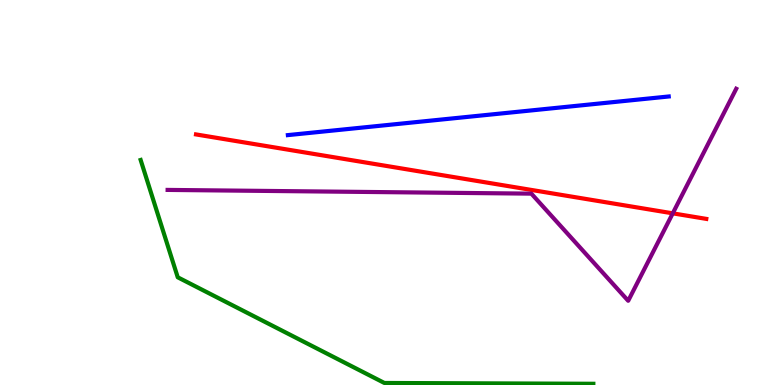[{'lines': ['blue', 'red'], 'intersections': []}, {'lines': ['green', 'red'], 'intersections': []}, {'lines': ['purple', 'red'], 'intersections': [{'x': 8.68, 'y': 4.46}]}, {'lines': ['blue', 'green'], 'intersections': []}, {'lines': ['blue', 'purple'], 'intersections': []}, {'lines': ['green', 'purple'], 'intersections': []}]